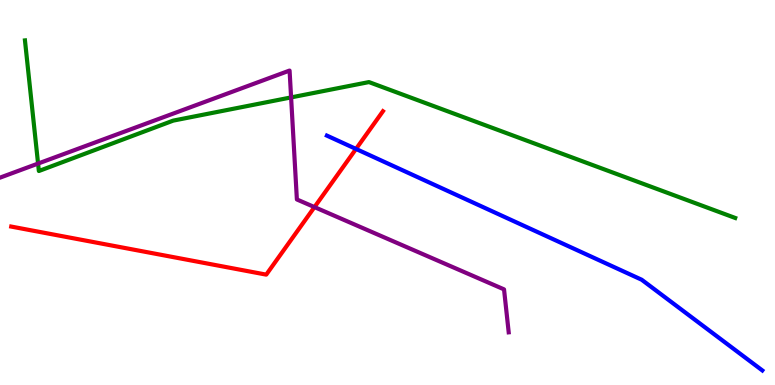[{'lines': ['blue', 'red'], 'intersections': [{'x': 4.59, 'y': 6.13}]}, {'lines': ['green', 'red'], 'intersections': []}, {'lines': ['purple', 'red'], 'intersections': [{'x': 4.06, 'y': 4.62}]}, {'lines': ['blue', 'green'], 'intersections': []}, {'lines': ['blue', 'purple'], 'intersections': []}, {'lines': ['green', 'purple'], 'intersections': [{'x': 0.491, 'y': 5.75}, {'x': 3.76, 'y': 7.47}]}]